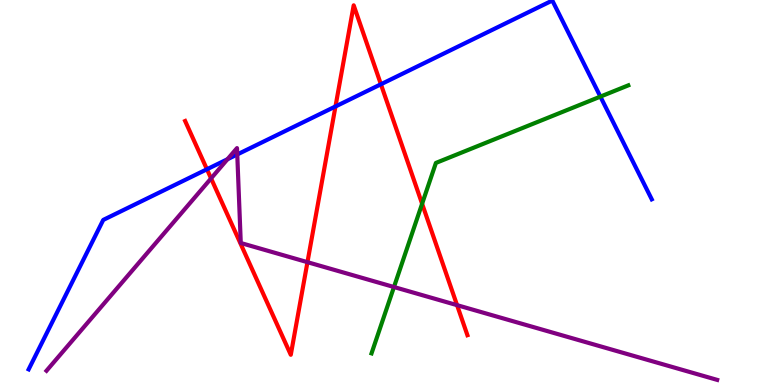[{'lines': ['blue', 'red'], 'intersections': [{'x': 2.67, 'y': 5.6}, {'x': 4.33, 'y': 7.23}, {'x': 4.91, 'y': 7.81}]}, {'lines': ['green', 'red'], 'intersections': [{'x': 5.45, 'y': 4.71}]}, {'lines': ['purple', 'red'], 'intersections': [{'x': 2.72, 'y': 5.37}, {'x': 3.97, 'y': 3.19}, {'x': 5.9, 'y': 2.07}]}, {'lines': ['blue', 'green'], 'intersections': [{'x': 7.75, 'y': 7.49}]}, {'lines': ['blue', 'purple'], 'intersections': [{'x': 2.94, 'y': 5.86}, {'x': 3.06, 'y': 5.99}]}, {'lines': ['green', 'purple'], 'intersections': [{'x': 5.08, 'y': 2.54}]}]